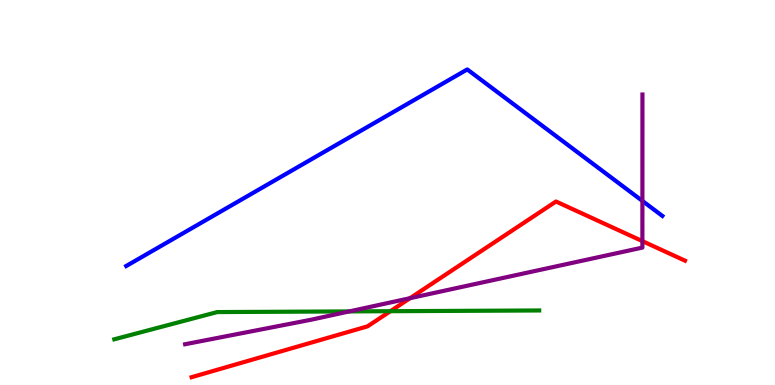[{'lines': ['blue', 'red'], 'intersections': []}, {'lines': ['green', 'red'], 'intersections': [{'x': 5.04, 'y': 1.92}]}, {'lines': ['purple', 'red'], 'intersections': [{'x': 5.29, 'y': 2.25}, {'x': 8.29, 'y': 3.74}]}, {'lines': ['blue', 'green'], 'intersections': []}, {'lines': ['blue', 'purple'], 'intersections': [{'x': 8.29, 'y': 4.78}]}, {'lines': ['green', 'purple'], 'intersections': [{'x': 4.51, 'y': 1.91}]}]